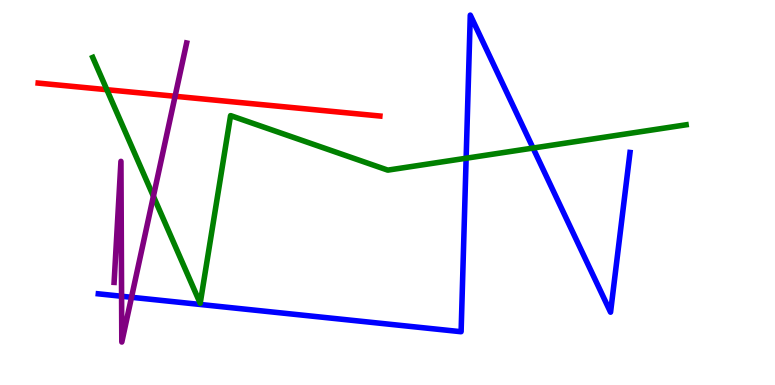[{'lines': ['blue', 'red'], 'intersections': []}, {'lines': ['green', 'red'], 'intersections': [{'x': 1.38, 'y': 7.67}]}, {'lines': ['purple', 'red'], 'intersections': [{'x': 2.26, 'y': 7.5}]}, {'lines': ['blue', 'green'], 'intersections': [{'x': 6.01, 'y': 5.89}, {'x': 6.88, 'y': 6.15}]}, {'lines': ['blue', 'purple'], 'intersections': [{'x': 1.57, 'y': 2.31}, {'x': 1.7, 'y': 2.28}]}, {'lines': ['green', 'purple'], 'intersections': [{'x': 1.98, 'y': 4.9}]}]